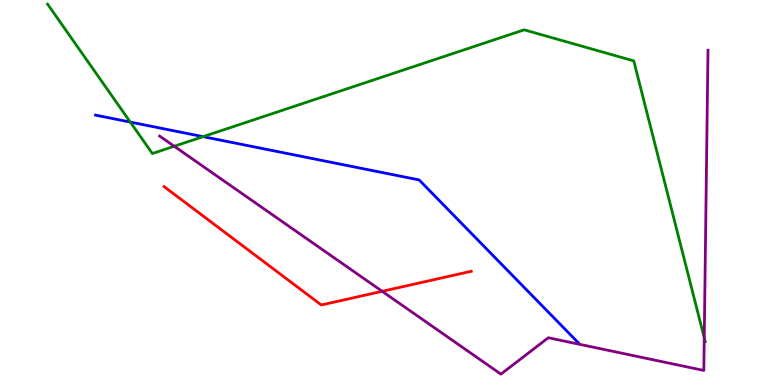[{'lines': ['blue', 'red'], 'intersections': []}, {'lines': ['green', 'red'], 'intersections': []}, {'lines': ['purple', 'red'], 'intersections': [{'x': 4.93, 'y': 2.43}]}, {'lines': ['blue', 'green'], 'intersections': [{'x': 1.68, 'y': 6.83}, {'x': 2.62, 'y': 6.45}]}, {'lines': ['blue', 'purple'], 'intersections': []}, {'lines': ['green', 'purple'], 'intersections': [{'x': 2.25, 'y': 6.2}, {'x': 9.09, 'y': 1.23}]}]